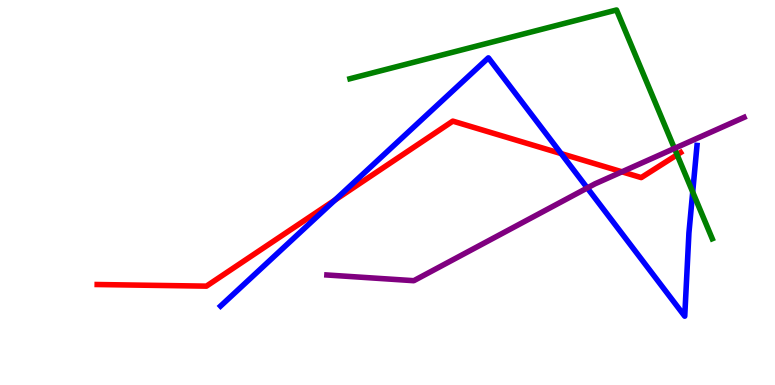[{'lines': ['blue', 'red'], 'intersections': [{'x': 4.32, 'y': 4.8}, {'x': 7.24, 'y': 6.01}]}, {'lines': ['green', 'red'], 'intersections': [{'x': 8.74, 'y': 5.98}]}, {'lines': ['purple', 'red'], 'intersections': [{'x': 8.03, 'y': 5.54}]}, {'lines': ['blue', 'green'], 'intersections': [{'x': 8.94, 'y': 5.01}]}, {'lines': ['blue', 'purple'], 'intersections': [{'x': 7.58, 'y': 5.12}]}, {'lines': ['green', 'purple'], 'intersections': [{'x': 8.7, 'y': 6.15}]}]